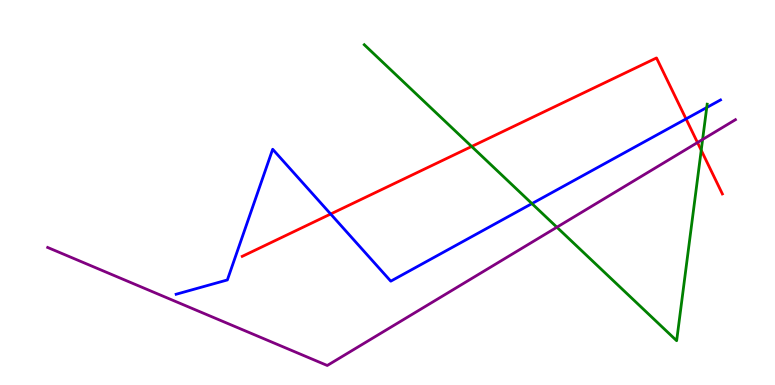[{'lines': ['blue', 'red'], 'intersections': [{'x': 4.27, 'y': 4.44}, {'x': 8.85, 'y': 6.91}]}, {'lines': ['green', 'red'], 'intersections': [{'x': 6.09, 'y': 6.2}, {'x': 9.05, 'y': 6.1}]}, {'lines': ['purple', 'red'], 'intersections': [{'x': 9.0, 'y': 6.3}]}, {'lines': ['blue', 'green'], 'intersections': [{'x': 6.86, 'y': 4.71}, {'x': 9.12, 'y': 7.21}]}, {'lines': ['blue', 'purple'], 'intersections': []}, {'lines': ['green', 'purple'], 'intersections': [{'x': 7.19, 'y': 4.1}, {'x': 9.07, 'y': 6.38}]}]